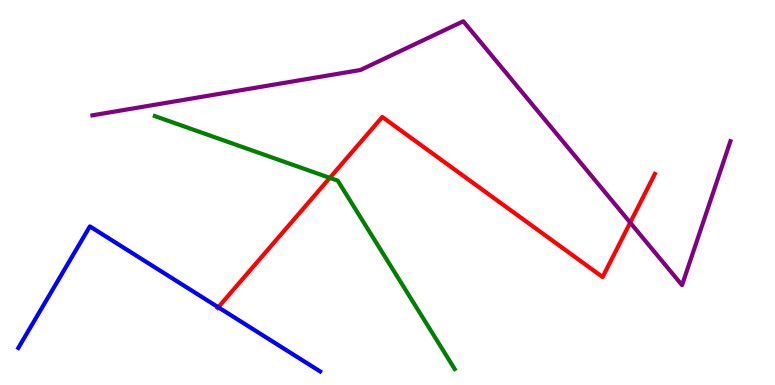[{'lines': ['blue', 'red'], 'intersections': [{'x': 2.82, 'y': 2.02}]}, {'lines': ['green', 'red'], 'intersections': [{'x': 4.26, 'y': 5.38}]}, {'lines': ['purple', 'red'], 'intersections': [{'x': 8.13, 'y': 4.22}]}, {'lines': ['blue', 'green'], 'intersections': []}, {'lines': ['blue', 'purple'], 'intersections': []}, {'lines': ['green', 'purple'], 'intersections': []}]